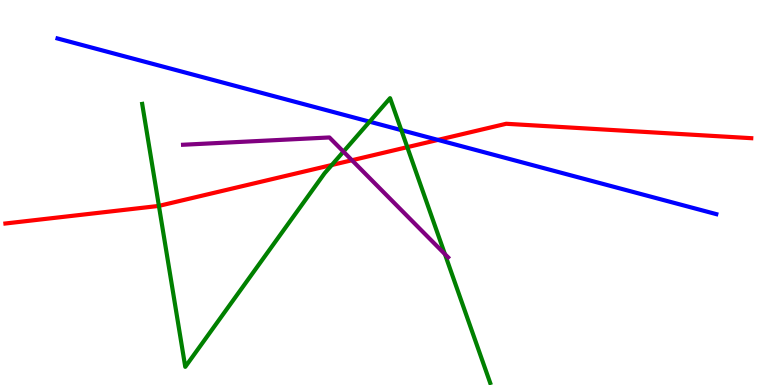[{'lines': ['blue', 'red'], 'intersections': [{'x': 5.65, 'y': 6.37}]}, {'lines': ['green', 'red'], 'intersections': [{'x': 2.05, 'y': 4.65}, {'x': 4.28, 'y': 5.71}, {'x': 5.26, 'y': 6.18}]}, {'lines': ['purple', 'red'], 'intersections': [{'x': 4.54, 'y': 5.84}]}, {'lines': ['blue', 'green'], 'intersections': [{'x': 4.77, 'y': 6.84}, {'x': 5.18, 'y': 6.62}]}, {'lines': ['blue', 'purple'], 'intersections': []}, {'lines': ['green', 'purple'], 'intersections': [{'x': 4.43, 'y': 6.06}, {'x': 5.74, 'y': 3.4}]}]